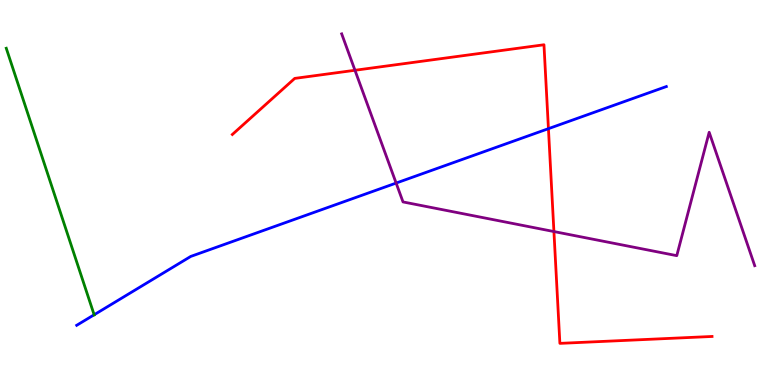[{'lines': ['blue', 'red'], 'intersections': [{'x': 7.08, 'y': 6.66}]}, {'lines': ['green', 'red'], 'intersections': []}, {'lines': ['purple', 'red'], 'intersections': [{'x': 4.58, 'y': 8.17}, {'x': 7.15, 'y': 3.99}]}, {'lines': ['blue', 'green'], 'intersections': [{'x': 1.21, 'y': 1.82}]}, {'lines': ['blue', 'purple'], 'intersections': [{'x': 5.11, 'y': 5.24}]}, {'lines': ['green', 'purple'], 'intersections': []}]